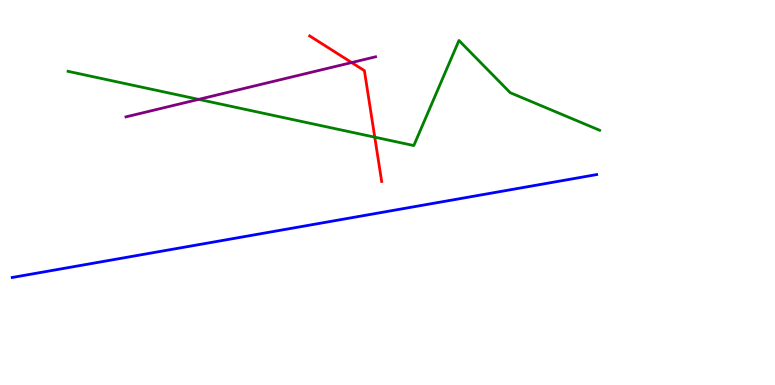[{'lines': ['blue', 'red'], 'intersections': []}, {'lines': ['green', 'red'], 'intersections': [{'x': 4.84, 'y': 6.44}]}, {'lines': ['purple', 'red'], 'intersections': [{'x': 4.54, 'y': 8.38}]}, {'lines': ['blue', 'green'], 'intersections': []}, {'lines': ['blue', 'purple'], 'intersections': []}, {'lines': ['green', 'purple'], 'intersections': [{'x': 2.56, 'y': 7.42}]}]